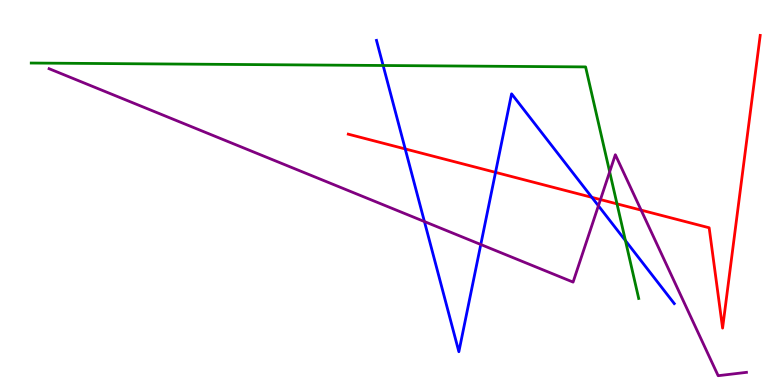[{'lines': ['blue', 'red'], 'intersections': [{'x': 5.23, 'y': 6.13}, {'x': 6.39, 'y': 5.52}, {'x': 7.64, 'y': 4.87}]}, {'lines': ['green', 'red'], 'intersections': [{'x': 7.96, 'y': 4.7}]}, {'lines': ['purple', 'red'], 'intersections': [{'x': 7.75, 'y': 4.82}, {'x': 8.27, 'y': 4.54}]}, {'lines': ['blue', 'green'], 'intersections': [{'x': 4.94, 'y': 8.3}, {'x': 8.07, 'y': 3.75}]}, {'lines': ['blue', 'purple'], 'intersections': [{'x': 5.48, 'y': 4.25}, {'x': 6.2, 'y': 3.65}, {'x': 7.72, 'y': 4.66}]}, {'lines': ['green', 'purple'], 'intersections': [{'x': 7.87, 'y': 5.54}]}]